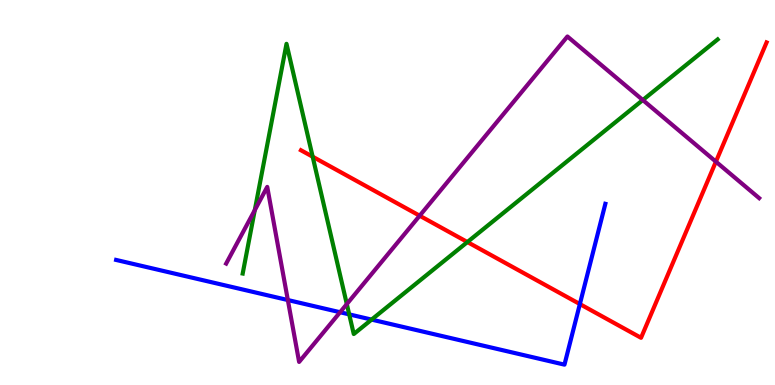[{'lines': ['blue', 'red'], 'intersections': [{'x': 7.48, 'y': 2.1}]}, {'lines': ['green', 'red'], 'intersections': [{'x': 4.03, 'y': 5.93}, {'x': 6.03, 'y': 3.71}]}, {'lines': ['purple', 'red'], 'intersections': [{'x': 5.41, 'y': 4.4}, {'x': 9.24, 'y': 5.8}]}, {'lines': ['blue', 'green'], 'intersections': [{'x': 4.51, 'y': 1.83}, {'x': 4.79, 'y': 1.7}]}, {'lines': ['blue', 'purple'], 'intersections': [{'x': 3.71, 'y': 2.21}, {'x': 4.39, 'y': 1.89}]}, {'lines': ['green', 'purple'], 'intersections': [{'x': 3.29, 'y': 4.54}, {'x': 4.48, 'y': 2.1}, {'x': 8.29, 'y': 7.4}]}]